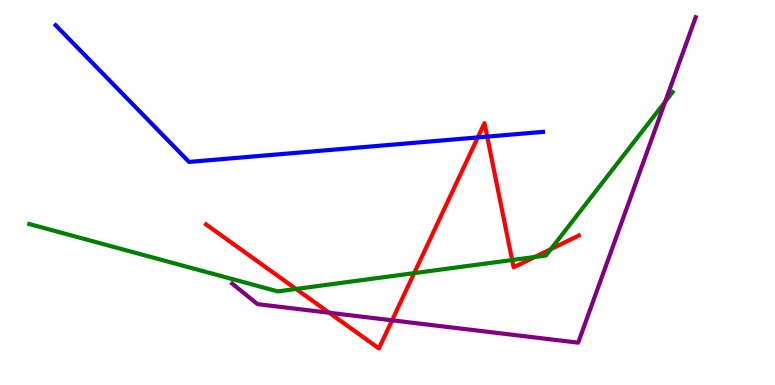[{'lines': ['blue', 'red'], 'intersections': [{'x': 6.17, 'y': 6.43}, {'x': 6.29, 'y': 6.45}]}, {'lines': ['green', 'red'], 'intersections': [{'x': 3.82, 'y': 2.49}, {'x': 5.34, 'y': 2.91}, {'x': 6.61, 'y': 3.25}, {'x': 6.9, 'y': 3.33}, {'x': 7.11, 'y': 3.53}]}, {'lines': ['purple', 'red'], 'intersections': [{'x': 4.25, 'y': 1.88}, {'x': 5.06, 'y': 1.68}]}, {'lines': ['blue', 'green'], 'intersections': []}, {'lines': ['blue', 'purple'], 'intersections': []}, {'lines': ['green', 'purple'], 'intersections': [{'x': 8.58, 'y': 7.36}]}]